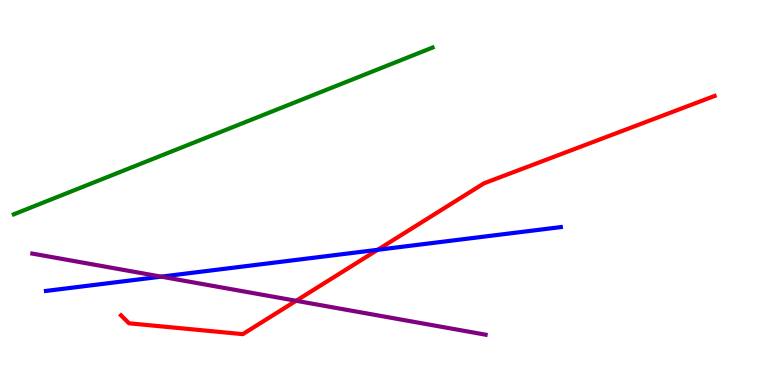[{'lines': ['blue', 'red'], 'intersections': [{'x': 4.87, 'y': 3.51}]}, {'lines': ['green', 'red'], 'intersections': []}, {'lines': ['purple', 'red'], 'intersections': [{'x': 3.82, 'y': 2.19}]}, {'lines': ['blue', 'green'], 'intersections': []}, {'lines': ['blue', 'purple'], 'intersections': [{'x': 2.08, 'y': 2.81}]}, {'lines': ['green', 'purple'], 'intersections': []}]